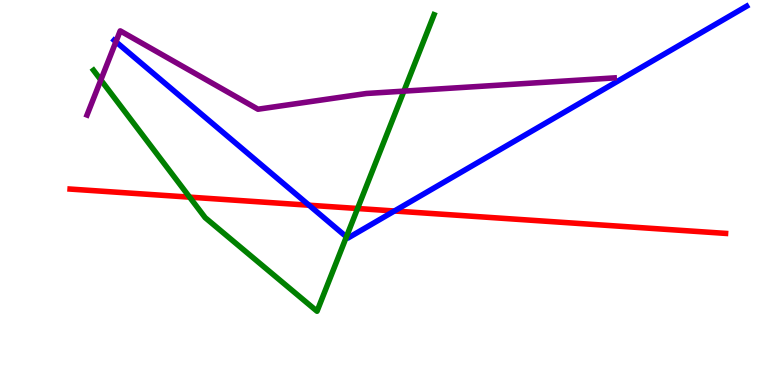[{'lines': ['blue', 'red'], 'intersections': [{'x': 3.99, 'y': 4.67}, {'x': 5.09, 'y': 4.52}]}, {'lines': ['green', 'red'], 'intersections': [{'x': 2.45, 'y': 4.88}, {'x': 4.61, 'y': 4.58}]}, {'lines': ['purple', 'red'], 'intersections': []}, {'lines': ['blue', 'green'], 'intersections': [{'x': 4.47, 'y': 3.85}]}, {'lines': ['blue', 'purple'], 'intersections': [{'x': 1.5, 'y': 8.92}]}, {'lines': ['green', 'purple'], 'intersections': [{'x': 1.3, 'y': 7.92}, {'x': 5.21, 'y': 7.63}]}]